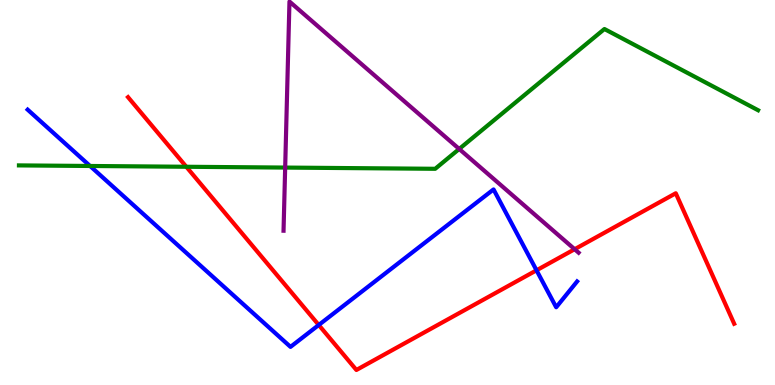[{'lines': ['blue', 'red'], 'intersections': [{'x': 4.11, 'y': 1.56}, {'x': 6.92, 'y': 2.98}]}, {'lines': ['green', 'red'], 'intersections': [{'x': 2.4, 'y': 5.67}]}, {'lines': ['purple', 'red'], 'intersections': [{'x': 7.41, 'y': 3.53}]}, {'lines': ['blue', 'green'], 'intersections': [{'x': 1.16, 'y': 5.69}]}, {'lines': ['blue', 'purple'], 'intersections': []}, {'lines': ['green', 'purple'], 'intersections': [{'x': 3.68, 'y': 5.65}, {'x': 5.93, 'y': 6.13}]}]